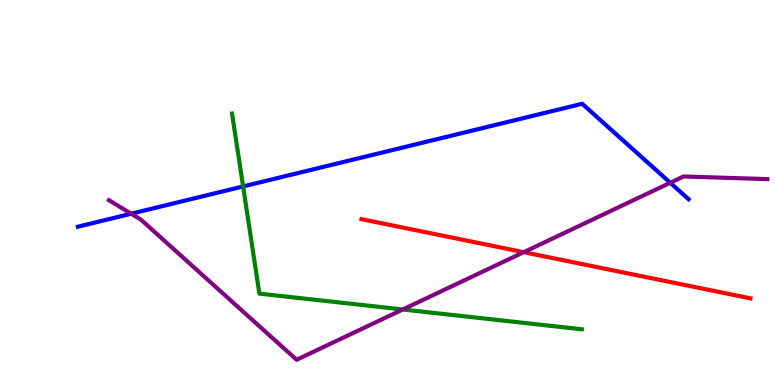[{'lines': ['blue', 'red'], 'intersections': []}, {'lines': ['green', 'red'], 'intersections': []}, {'lines': ['purple', 'red'], 'intersections': [{'x': 6.76, 'y': 3.45}]}, {'lines': ['blue', 'green'], 'intersections': [{'x': 3.14, 'y': 5.16}]}, {'lines': ['blue', 'purple'], 'intersections': [{'x': 1.69, 'y': 4.45}, {'x': 8.65, 'y': 5.25}]}, {'lines': ['green', 'purple'], 'intersections': [{'x': 5.2, 'y': 1.96}]}]